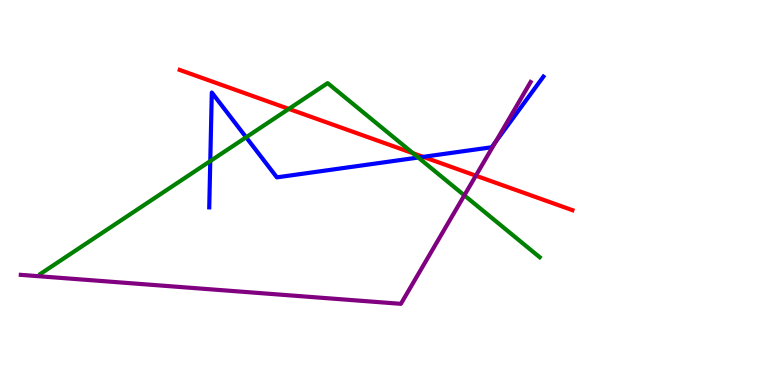[{'lines': ['blue', 'red'], 'intersections': [{'x': 5.46, 'y': 5.93}]}, {'lines': ['green', 'red'], 'intersections': [{'x': 3.73, 'y': 7.17}, {'x': 5.33, 'y': 6.02}]}, {'lines': ['purple', 'red'], 'intersections': [{'x': 6.14, 'y': 5.44}]}, {'lines': ['blue', 'green'], 'intersections': [{'x': 2.71, 'y': 5.82}, {'x': 3.18, 'y': 6.43}, {'x': 5.4, 'y': 5.91}]}, {'lines': ['blue', 'purple'], 'intersections': [{'x': 6.39, 'y': 6.31}]}, {'lines': ['green', 'purple'], 'intersections': [{'x': 5.99, 'y': 4.93}]}]